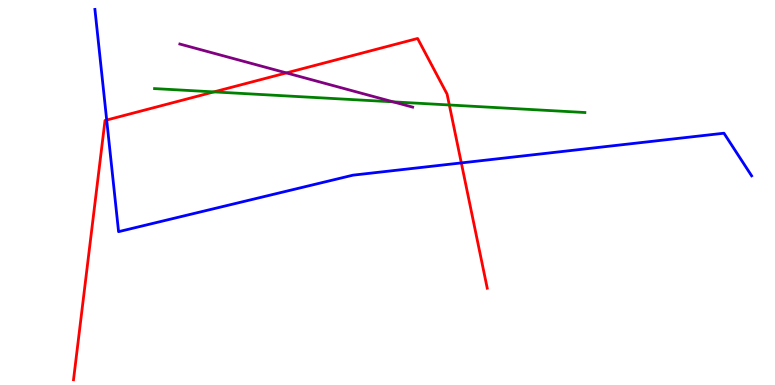[{'lines': ['blue', 'red'], 'intersections': [{'x': 1.38, 'y': 6.88}, {'x': 5.95, 'y': 5.77}]}, {'lines': ['green', 'red'], 'intersections': [{'x': 2.76, 'y': 7.61}, {'x': 5.8, 'y': 7.27}]}, {'lines': ['purple', 'red'], 'intersections': [{'x': 3.69, 'y': 8.11}]}, {'lines': ['blue', 'green'], 'intersections': []}, {'lines': ['blue', 'purple'], 'intersections': []}, {'lines': ['green', 'purple'], 'intersections': [{'x': 5.07, 'y': 7.35}]}]